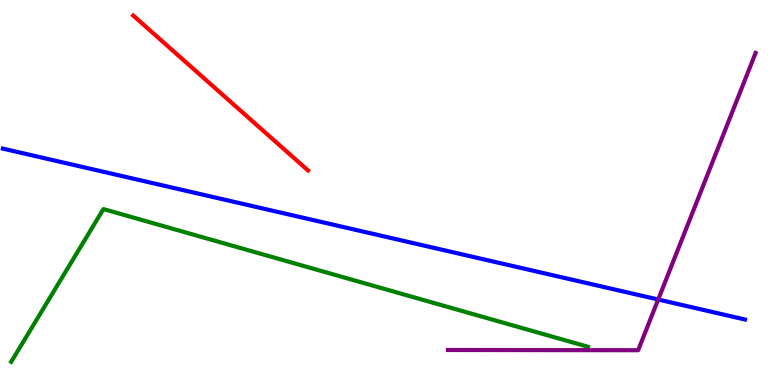[{'lines': ['blue', 'red'], 'intersections': []}, {'lines': ['green', 'red'], 'intersections': []}, {'lines': ['purple', 'red'], 'intersections': []}, {'lines': ['blue', 'green'], 'intersections': []}, {'lines': ['blue', 'purple'], 'intersections': [{'x': 8.49, 'y': 2.22}]}, {'lines': ['green', 'purple'], 'intersections': []}]